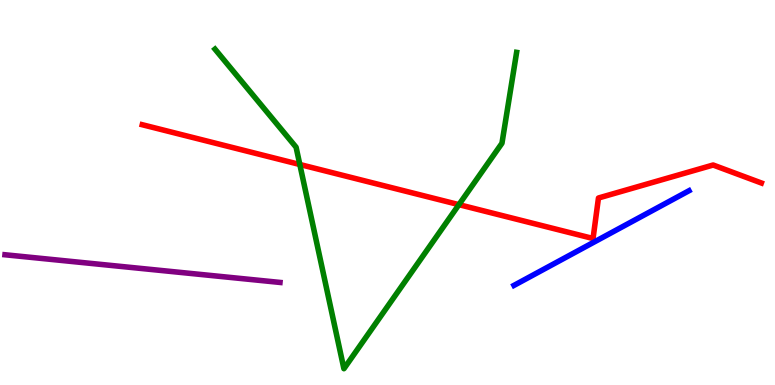[{'lines': ['blue', 'red'], 'intersections': []}, {'lines': ['green', 'red'], 'intersections': [{'x': 3.87, 'y': 5.73}, {'x': 5.92, 'y': 4.68}]}, {'lines': ['purple', 'red'], 'intersections': []}, {'lines': ['blue', 'green'], 'intersections': []}, {'lines': ['blue', 'purple'], 'intersections': []}, {'lines': ['green', 'purple'], 'intersections': []}]